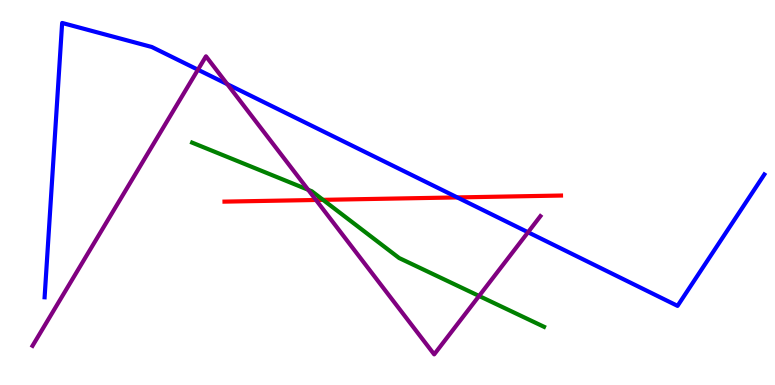[{'lines': ['blue', 'red'], 'intersections': [{'x': 5.9, 'y': 4.87}]}, {'lines': ['green', 'red'], 'intersections': [{'x': 4.17, 'y': 4.81}]}, {'lines': ['purple', 'red'], 'intersections': [{'x': 4.08, 'y': 4.81}]}, {'lines': ['blue', 'green'], 'intersections': []}, {'lines': ['blue', 'purple'], 'intersections': [{'x': 2.55, 'y': 8.19}, {'x': 2.93, 'y': 7.81}, {'x': 6.81, 'y': 3.97}]}, {'lines': ['green', 'purple'], 'intersections': [{'x': 3.98, 'y': 5.07}, {'x': 6.18, 'y': 2.31}]}]